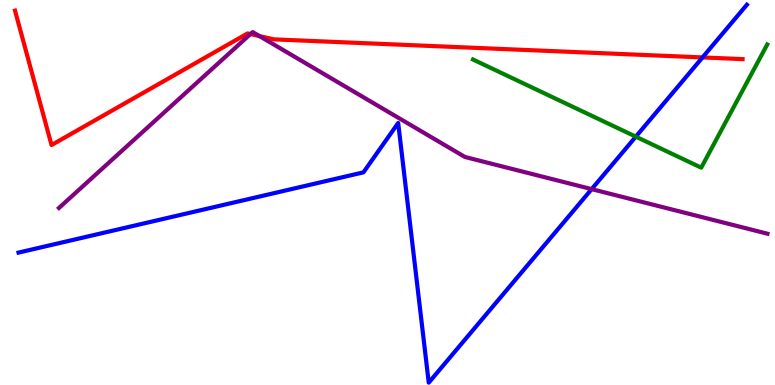[{'lines': ['blue', 'red'], 'intersections': [{'x': 9.06, 'y': 8.51}]}, {'lines': ['green', 'red'], 'intersections': []}, {'lines': ['purple', 'red'], 'intersections': [{'x': 3.23, 'y': 9.11}, {'x': 3.35, 'y': 9.06}]}, {'lines': ['blue', 'green'], 'intersections': [{'x': 8.2, 'y': 6.45}]}, {'lines': ['blue', 'purple'], 'intersections': [{'x': 7.63, 'y': 5.09}]}, {'lines': ['green', 'purple'], 'intersections': []}]